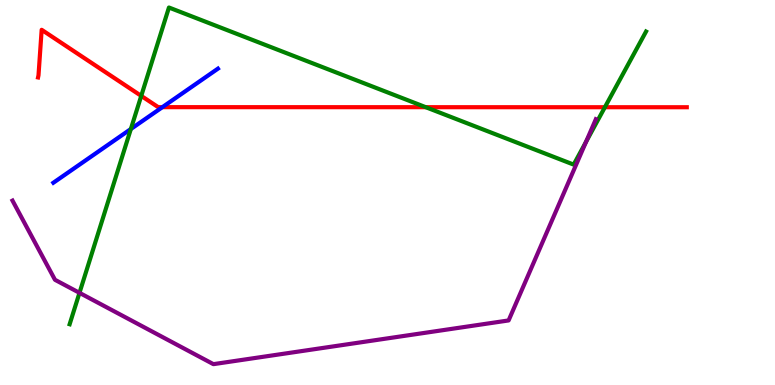[{'lines': ['blue', 'red'], 'intersections': [{'x': 2.1, 'y': 7.22}]}, {'lines': ['green', 'red'], 'intersections': [{'x': 1.82, 'y': 7.51}, {'x': 5.49, 'y': 7.22}, {'x': 7.8, 'y': 7.22}]}, {'lines': ['purple', 'red'], 'intersections': []}, {'lines': ['blue', 'green'], 'intersections': [{'x': 1.69, 'y': 6.65}]}, {'lines': ['blue', 'purple'], 'intersections': []}, {'lines': ['green', 'purple'], 'intersections': [{'x': 1.03, 'y': 2.39}, {'x': 7.56, 'y': 6.31}]}]